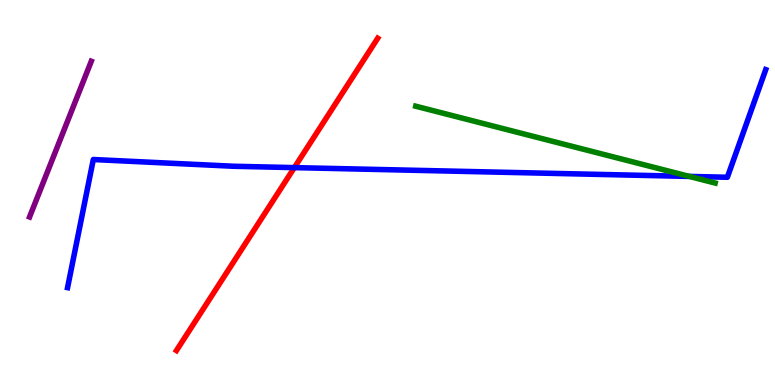[{'lines': ['blue', 'red'], 'intersections': [{'x': 3.8, 'y': 5.65}]}, {'lines': ['green', 'red'], 'intersections': []}, {'lines': ['purple', 'red'], 'intersections': []}, {'lines': ['blue', 'green'], 'intersections': [{'x': 8.89, 'y': 5.42}]}, {'lines': ['blue', 'purple'], 'intersections': []}, {'lines': ['green', 'purple'], 'intersections': []}]